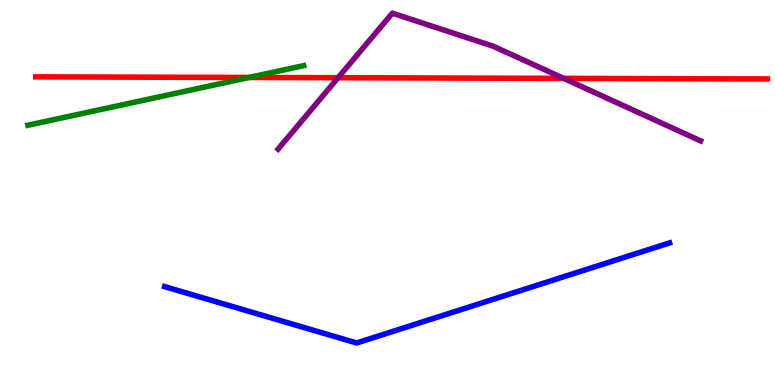[{'lines': ['blue', 'red'], 'intersections': []}, {'lines': ['green', 'red'], 'intersections': [{'x': 3.21, 'y': 7.99}]}, {'lines': ['purple', 'red'], 'intersections': [{'x': 4.36, 'y': 7.98}, {'x': 7.27, 'y': 7.96}]}, {'lines': ['blue', 'green'], 'intersections': []}, {'lines': ['blue', 'purple'], 'intersections': []}, {'lines': ['green', 'purple'], 'intersections': []}]